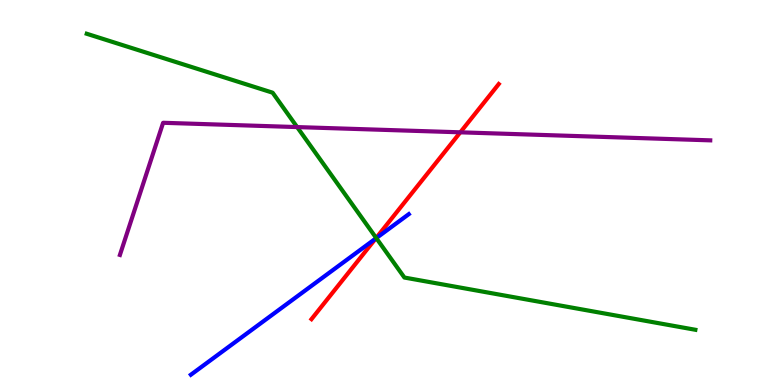[{'lines': ['blue', 'red'], 'intersections': [{'x': 4.85, 'y': 3.8}]}, {'lines': ['green', 'red'], 'intersections': [{'x': 4.85, 'y': 3.82}]}, {'lines': ['purple', 'red'], 'intersections': [{'x': 5.94, 'y': 6.56}]}, {'lines': ['blue', 'green'], 'intersections': [{'x': 4.86, 'y': 3.82}]}, {'lines': ['blue', 'purple'], 'intersections': []}, {'lines': ['green', 'purple'], 'intersections': [{'x': 3.83, 'y': 6.7}]}]